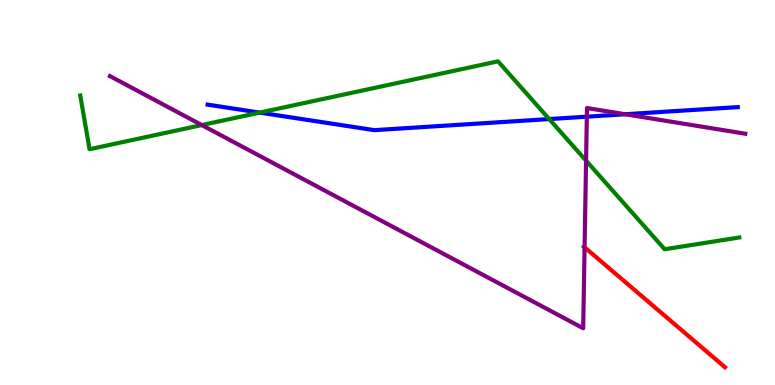[{'lines': ['blue', 'red'], 'intersections': []}, {'lines': ['green', 'red'], 'intersections': []}, {'lines': ['purple', 'red'], 'intersections': [{'x': 7.54, 'y': 3.58}]}, {'lines': ['blue', 'green'], 'intersections': [{'x': 3.35, 'y': 7.08}, {'x': 7.09, 'y': 6.91}]}, {'lines': ['blue', 'purple'], 'intersections': [{'x': 7.57, 'y': 6.97}, {'x': 8.07, 'y': 7.03}]}, {'lines': ['green', 'purple'], 'intersections': [{'x': 2.6, 'y': 6.75}, {'x': 7.56, 'y': 5.83}]}]